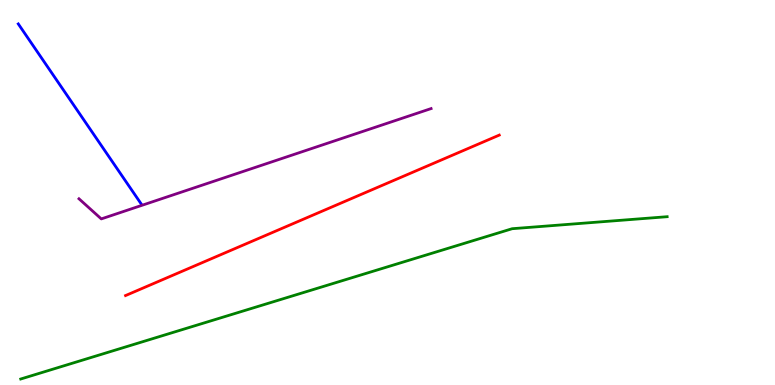[{'lines': ['blue', 'red'], 'intersections': []}, {'lines': ['green', 'red'], 'intersections': []}, {'lines': ['purple', 'red'], 'intersections': []}, {'lines': ['blue', 'green'], 'intersections': []}, {'lines': ['blue', 'purple'], 'intersections': []}, {'lines': ['green', 'purple'], 'intersections': []}]